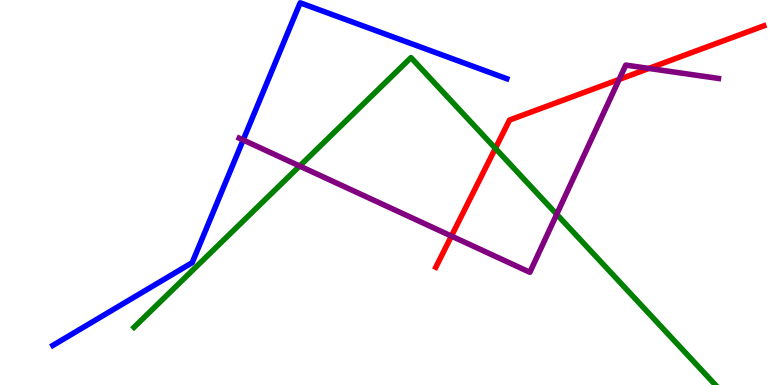[{'lines': ['blue', 'red'], 'intersections': []}, {'lines': ['green', 'red'], 'intersections': [{'x': 6.39, 'y': 6.15}]}, {'lines': ['purple', 'red'], 'intersections': [{'x': 5.82, 'y': 3.87}, {'x': 7.99, 'y': 7.94}, {'x': 8.37, 'y': 8.22}]}, {'lines': ['blue', 'green'], 'intersections': []}, {'lines': ['blue', 'purple'], 'intersections': [{'x': 3.14, 'y': 6.36}]}, {'lines': ['green', 'purple'], 'intersections': [{'x': 3.87, 'y': 5.69}, {'x': 7.18, 'y': 4.43}]}]